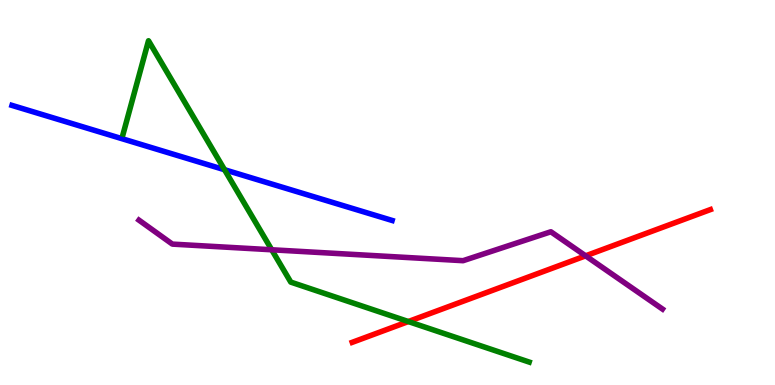[{'lines': ['blue', 'red'], 'intersections': []}, {'lines': ['green', 'red'], 'intersections': [{'x': 5.27, 'y': 1.65}]}, {'lines': ['purple', 'red'], 'intersections': [{'x': 7.56, 'y': 3.35}]}, {'lines': ['blue', 'green'], 'intersections': [{'x': 2.9, 'y': 5.59}]}, {'lines': ['blue', 'purple'], 'intersections': []}, {'lines': ['green', 'purple'], 'intersections': [{'x': 3.51, 'y': 3.51}]}]